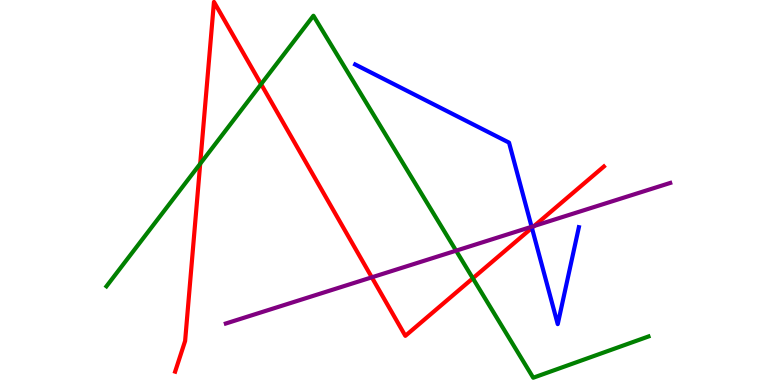[{'lines': ['blue', 'red'], 'intersections': [{'x': 6.86, 'y': 4.08}]}, {'lines': ['green', 'red'], 'intersections': [{'x': 2.58, 'y': 5.75}, {'x': 3.37, 'y': 7.81}, {'x': 6.1, 'y': 2.77}]}, {'lines': ['purple', 'red'], 'intersections': [{'x': 4.8, 'y': 2.8}, {'x': 6.89, 'y': 4.13}]}, {'lines': ['blue', 'green'], 'intersections': []}, {'lines': ['blue', 'purple'], 'intersections': [{'x': 6.86, 'y': 4.11}]}, {'lines': ['green', 'purple'], 'intersections': [{'x': 5.88, 'y': 3.49}]}]